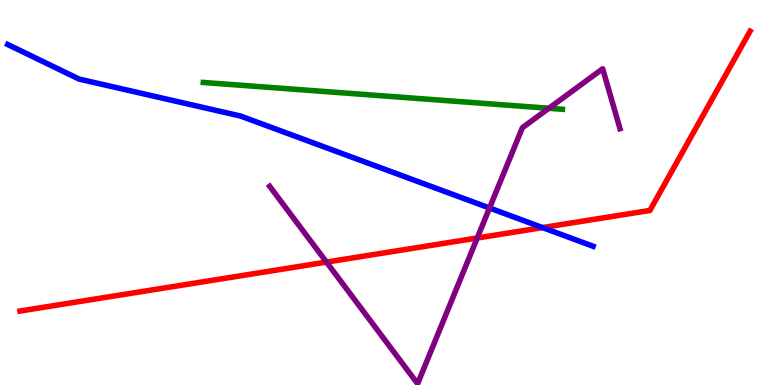[{'lines': ['blue', 'red'], 'intersections': [{'x': 7.0, 'y': 4.09}]}, {'lines': ['green', 'red'], 'intersections': []}, {'lines': ['purple', 'red'], 'intersections': [{'x': 4.21, 'y': 3.19}, {'x': 6.16, 'y': 3.82}]}, {'lines': ['blue', 'green'], 'intersections': []}, {'lines': ['blue', 'purple'], 'intersections': [{'x': 6.32, 'y': 4.6}]}, {'lines': ['green', 'purple'], 'intersections': [{'x': 7.08, 'y': 7.19}]}]